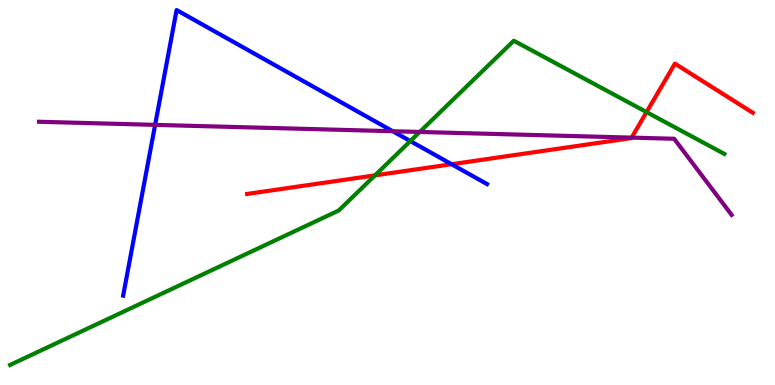[{'lines': ['blue', 'red'], 'intersections': [{'x': 5.83, 'y': 5.73}]}, {'lines': ['green', 'red'], 'intersections': [{'x': 4.84, 'y': 5.45}, {'x': 8.34, 'y': 7.09}]}, {'lines': ['purple', 'red'], 'intersections': [{'x': 8.15, 'y': 6.43}]}, {'lines': ['blue', 'green'], 'intersections': [{'x': 5.29, 'y': 6.34}]}, {'lines': ['blue', 'purple'], 'intersections': [{'x': 2.0, 'y': 6.76}, {'x': 5.07, 'y': 6.59}]}, {'lines': ['green', 'purple'], 'intersections': [{'x': 5.42, 'y': 6.57}]}]